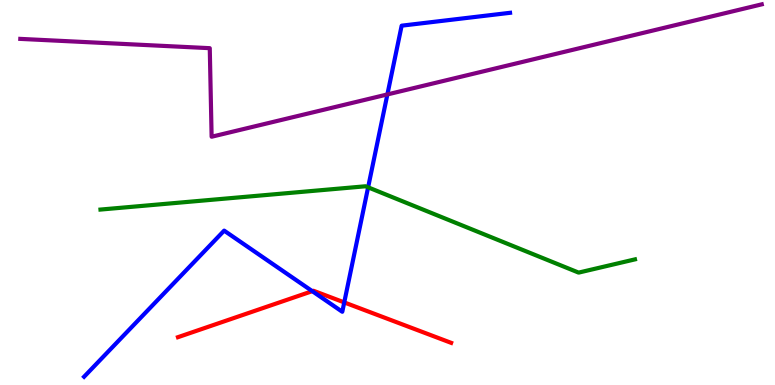[{'lines': ['blue', 'red'], 'intersections': [{'x': 4.03, 'y': 2.44}, {'x': 4.44, 'y': 2.15}]}, {'lines': ['green', 'red'], 'intersections': []}, {'lines': ['purple', 'red'], 'intersections': []}, {'lines': ['blue', 'green'], 'intersections': [{'x': 4.75, 'y': 5.13}]}, {'lines': ['blue', 'purple'], 'intersections': [{'x': 5.0, 'y': 7.55}]}, {'lines': ['green', 'purple'], 'intersections': []}]